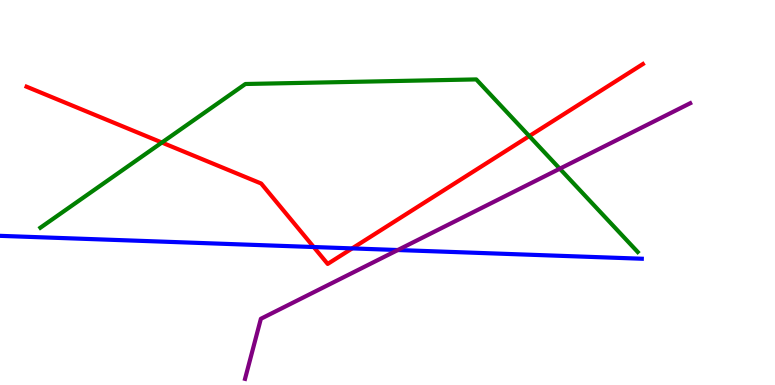[{'lines': ['blue', 'red'], 'intersections': [{'x': 4.05, 'y': 3.58}, {'x': 4.54, 'y': 3.55}]}, {'lines': ['green', 'red'], 'intersections': [{'x': 2.09, 'y': 6.3}, {'x': 6.83, 'y': 6.47}]}, {'lines': ['purple', 'red'], 'intersections': []}, {'lines': ['blue', 'green'], 'intersections': []}, {'lines': ['blue', 'purple'], 'intersections': [{'x': 5.13, 'y': 3.51}]}, {'lines': ['green', 'purple'], 'intersections': [{'x': 7.22, 'y': 5.62}]}]